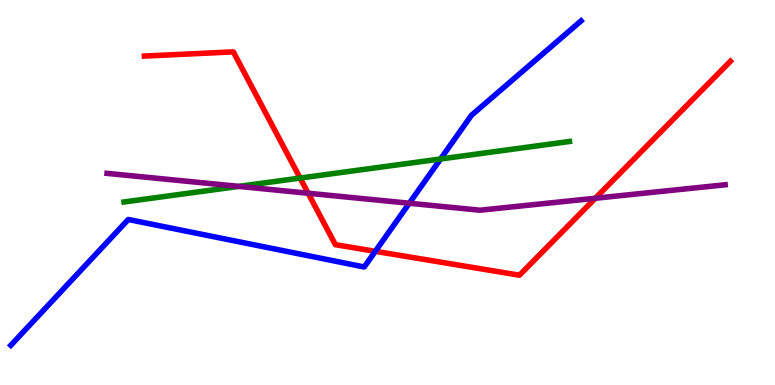[{'lines': ['blue', 'red'], 'intersections': [{'x': 4.84, 'y': 3.47}]}, {'lines': ['green', 'red'], 'intersections': [{'x': 3.87, 'y': 5.38}]}, {'lines': ['purple', 'red'], 'intersections': [{'x': 3.98, 'y': 4.98}, {'x': 7.68, 'y': 4.85}]}, {'lines': ['blue', 'green'], 'intersections': [{'x': 5.68, 'y': 5.87}]}, {'lines': ['blue', 'purple'], 'intersections': [{'x': 5.28, 'y': 4.72}]}, {'lines': ['green', 'purple'], 'intersections': [{'x': 3.08, 'y': 5.16}]}]